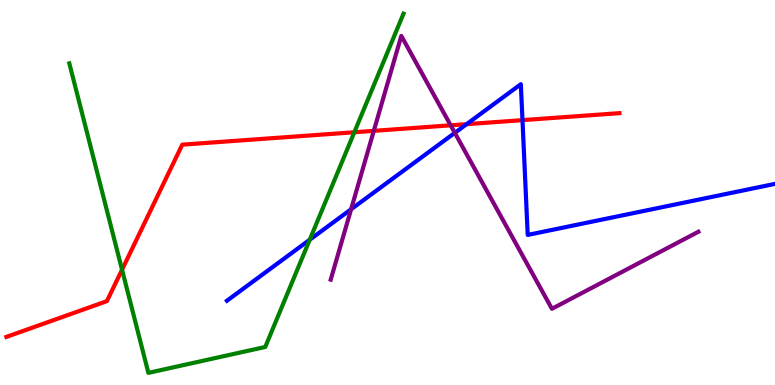[{'lines': ['blue', 'red'], 'intersections': [{'x': 6.02, 'y': 6.78}, {'x': 6.74, 'y': 6.88}]}, {'lines': ['green', 'red'], 'intersections': [{'x': 1.57, 'y': 2.99}, {'x': 4.57, 'y': 6.56}]}, {'lines': ['purple', 'red'], 'intersections': [{'x': 4.82, 'y': 6.6}, {'x': 5.81, 'y': 6.75}]}, {'lines': ['blue', 'green'], 'intersections': [{'x': 4.0, 'y': 3.77}]}, {'lines': ['blue', 'purple'], 'intersections': [{'x': 4.53, 'y': 4.56}, {'x': 5.87, 'y': 6.55}]}, {'lines': ['green', 'purple'], 'intersections': []}]